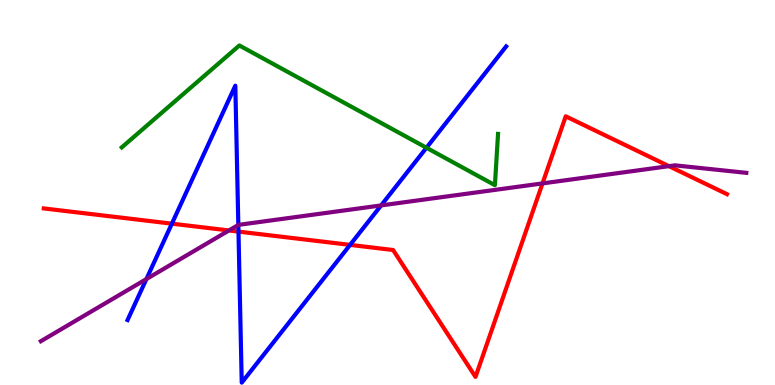[{'lines': ['blue', 'red'], 'intersections': [{'x': 2.22, 'y': 4.19}, {'x': 3.08, 'y': 3.98}, {'x': 4.52, 'y': 3.64}]}, {'lines': ['green', 'red'], 'intersections': []}, {'lines': ['purple', 'red'], 'intersections': [{'x': 2.95, 'y': 4.01}, {'x': 7.0, 'y': 5.24}, {'x': 8.63, 'y': 5.68}]}, {'lines': ['blue', 'green'], 'intersections': [{'x': 5.5, 'y': 6.16}]}, {'lines': ['blue', 'purple'], 'intersections': [{'x': 1.89, 'y': 2.75}, {'x': 3.08, 'y': 4.16}, {'x': 4.92, 'y': 4.66}]}, {'lines': ['green', 'purple'], 'intersections': []}]